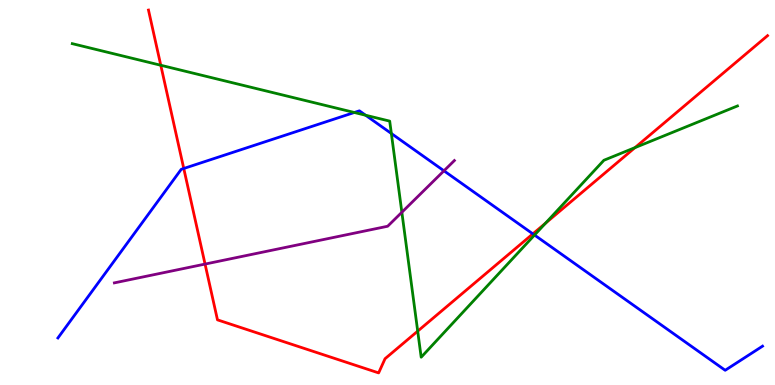[{'lines': ['blue', 'red'], 'intersections': [{'x': 2.37, 'y': 5.62}, {'x': 6.88, 'y': 3.93}]}, {'lines': ['green', 'red'], 'intersections': [{'x': 2.07, 'y': 8.31}, {'x': 5.39, 'y': 1.4}, {'x': 7.04, 'y': 4.2}, {'x': 8.19, 'y': 6.17}]}, {'lines': ['purple', 'red'], 'intersections': [{'x': 2.65, 'y': 3.14}]}, {'lines': ['blue', 'green'], 'intersections': [{'x': 4.57, 'y': 7.08}, {'x': 4.72, 'y': 7.01}, {'x': 5.05, 'y': 6.53}, {'x': 6.9, 'y': 3.89}]}, {'lines': ['blue', 'purple'], 'intersections': [{'x': 5.73, 'y': 5.56}]}, {'lines': ['green', 'purple'], 'intersections': [{'x': 5.19, 'y': 4.49}]}]